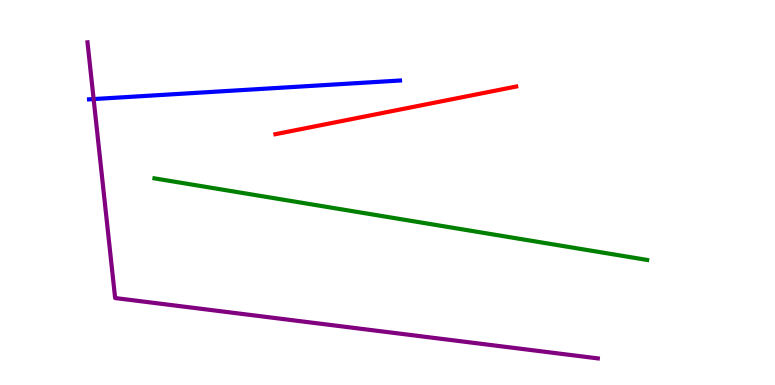[{'lines': ['blue', 'red'], 'intersections': []}, {'lines': ['green', 'red'], 'intersections': []}, {'lines': ['purple', 'red'], 'intersections': []}, {'lines': ['blue', 'green'], 'intersections': []}, {'lines': ['blue', 'purple'], 'intersections': [{'x': 1.21, 'y': 7.43}]}, {'lines': ['green', 'purple'], 'intersections': []}]